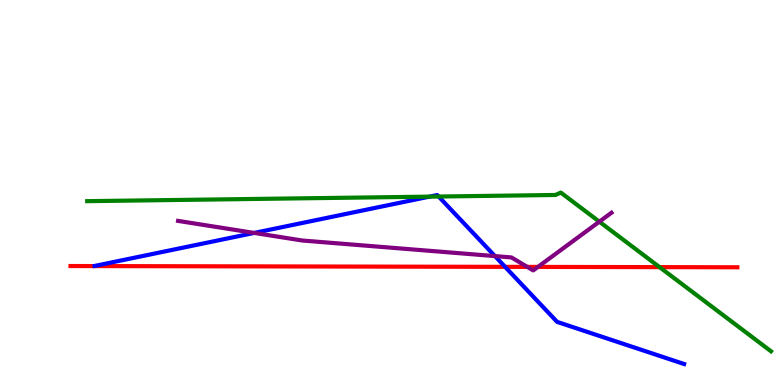[{'lines': ['blue', 'red'], 'intersections': [{'x': 6.52, 'y': 3.07}]}, {'lines': ['green', 'red'], 'intersections': [{'x': 8.51, 'y': 3.06}]}, {'lines': ['purple', 'red'], 'intersections': [{'x': 6.8, 'y': 3.07}, {'x': 6.94, 'y': 3.07}]}, {'lines': ['blue', 'green'], 'intersections': [{'x': 5.54, 'y': 4.89}, {'x': 5.66, 'y': 4.9}]}, {'lines': ['blue', 'purple'], 'intersections': [{'x': 3.28, 'y': 3.95}, {'x': 6.39, 'y': 3.35}]}, {'lines': ['green', 'purple'], 'intersections': [{'x': 7.73, 'y': 4.24}]}]